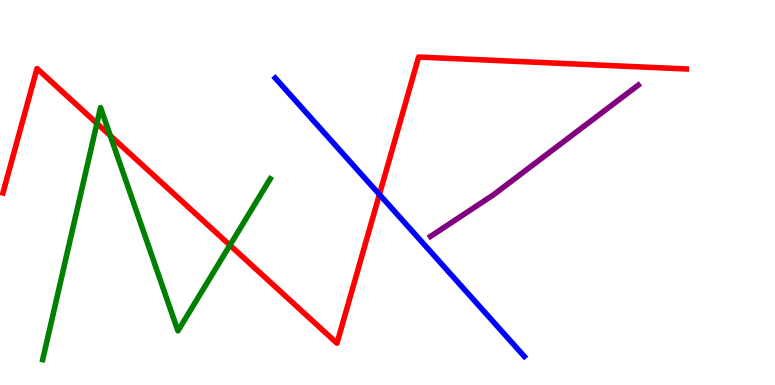[{'lines': ['blue', 'red'], 'intersections': [{'x': 4.9, 'y': 4.95}]}, {'lines': ['green', 'red'], 'intersections': [{'x': 1.25, 'y': 6.79}, {'x': 1.42, 'y': 6.48}, {'x': 2.97, 'y': 3.63}]}, {'lines': ['purple', 'red'], 'intersections': []}, {'lines': ['blue', 'green'], 'intersections': []}, {'lines': ['blue', 'purple'], 'intersections': []}, {'lines': ['green', 'purple'], 'intersections': []}]